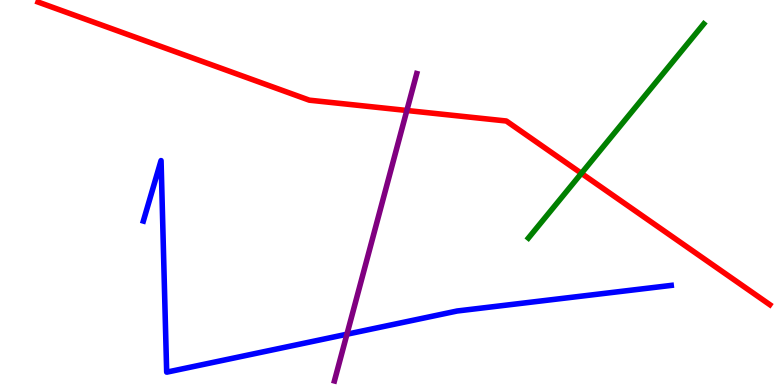[{'lines': ['blue', 'red'], 'intersections': []}, {'lines': ['green', 'red'], 'intersections': [{'x': 7.5, 'y': 5.5}]}, {'lines': ['purple', 'red'], 'intersections': [{'x': 5.25, 'y': 7.13}]}, {'lines': ['blue', 'green'], 'intersections': []}, {'lines': ['blue', 'purple'], 'intersections': [{'x': 4.48, 'y': 1.32}]}, {'lines': ['green', 'purple'], 'intersections': []}]